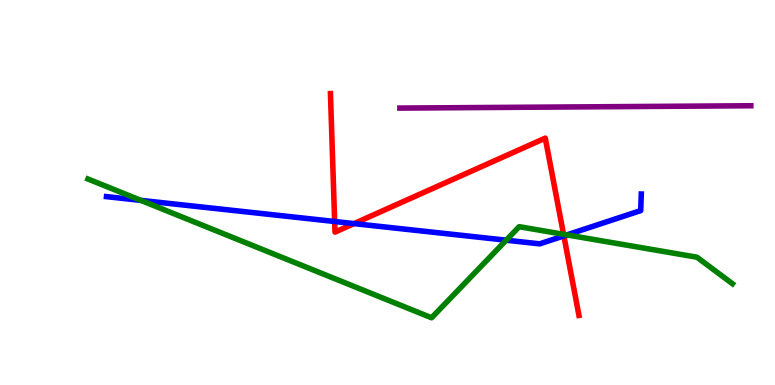[{'lines': ['blue', 'red'], 'intersections': [{'x': 4.32, 'y': 4.25}, {'x': 4.57, 'y': 4.19}, {'x': 7.28, 'y': 3.87}]}, {'lines': ['green', 'red'], 'intersections': [{'x': 7.27, 'y': 3.91}]}, {'lines': ['purple', 'red'], 'intersections': []}, {'lines': ['blue', 'green'], 'intersections': [{'x': 1.82, 'y': 4.8}, {'x': 6.53, 'y': 3.76}, {'x': 7.32, 'y': 3.9}]}, {'lines': ['blue', 'purple'], 'intersections': []}, {'lines': ['green', 'purple'], 'intersections': []}]